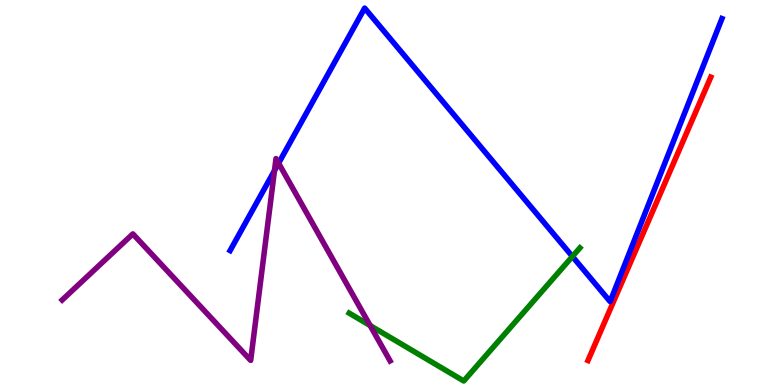[{'lines': ['blue', 'red'], 'intersections': []}, {'lines': ['green', 'red'], 'intersections': []}, {'lines': ['purple', 'red'], 'intersections': []}, {'lines': ['blue', 'green'], 'intersections': [{'x': 7.39, 'y': 3.34}]}, {'lines': ['blue', 'purple'], 'intersections': [{'x': 3.54, 'y': 5.57}, {'x': 3.59, 'y': 5.76}]}, {'lines': ['green', 'purple'], 'intersections': [{'x': 4.78, 'y': 1.54}]}]